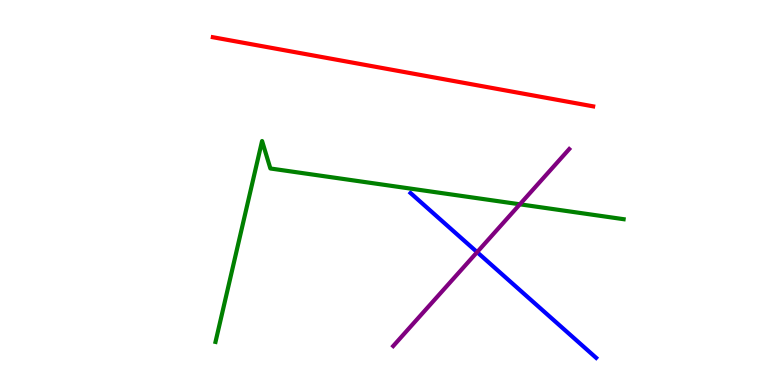[{'lines': ['blue', 'red'], 'intersections': []}, {'lines': ['green', 'red'], 'intersections': []}, {'lines': ['purple', 'red'], 'intersections': []}, {'lines': ['blue', 'green'], 'intersections': []}, {'lines': ['blue', 'purple'], 'intersections': [{'x': 6.16, 'y': 3.45}]}, {'lines': ['green', 'purple'], 'intersections': [{'x': 6.71, 'y': 4.69}]}]